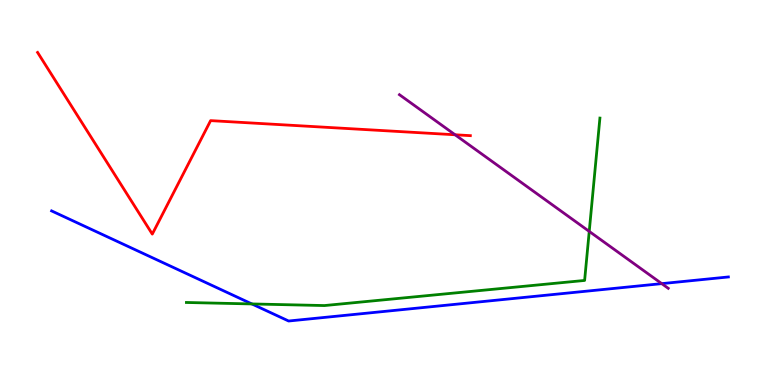[{'lines': ['blue', 'red'], 'intersections': []}, {'lines': ['green', 'red'], 'intersections': []}, {'lines': ['purple', 'red'], 'intersections': [{'x': 5.87, 'y': 6.5}]}, {'lines': ['blue', 'green'], 'intersections': [{'x': 3.25, 'y': 2.11}]}, {'lines': ['blue', 'purple'], 'intersections': [{'x': 8.54, 'y': 2.63}]}, {'lines': ['green', 'purple'], 'intersections': [{'x': 7.6, 'y': 3.99}]}]